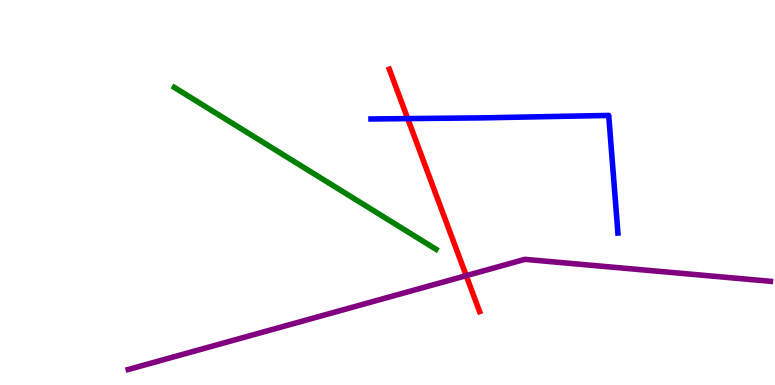[{'lines': ['blue', 'red'], 'intersections': [{'x': 5.26, 'y': 6.92}]}, {'lines': ['green', 'red'], 'intersections': []}, {'lines': ['purple', 'red'], 'intersections': [{'x': 6.02, 'y': 2.84}]}, {'lines': ['blue', 'green'], 'intersections': []}, {'lines': ['blue', 'purple'], 'intersections': []}, {'lines': ['green', 'purple'], 'intersections': []}]